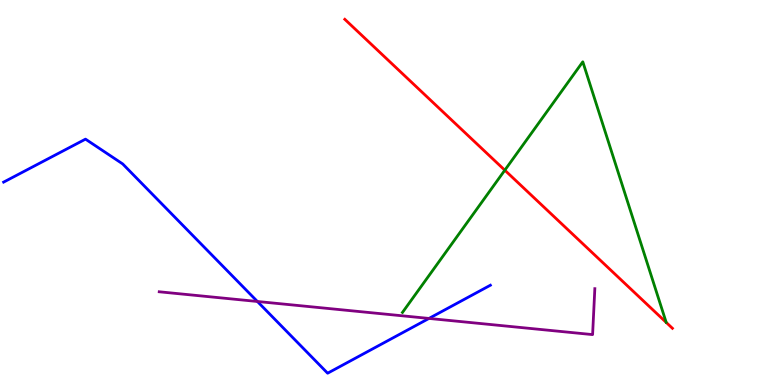[{'lines': ['blue', 'red'], 'intersections': []}, {'lines': ['green', 'red'], 'intersections': [{'x': 6.51, 'y': 5.58}]}, {'lines': ['purple', 'red'], 'intersections': []}, {'lines': ['blue', 'green'], 'intersections': []}, {'lines': ['blue', 'purple'], 'intersections': [{'x': 3.32, 'y': 2.17}, {'x': 5.53, 'y': 1.73}]}, {'lines': ['green', 'purple'], 'intersections': []}]